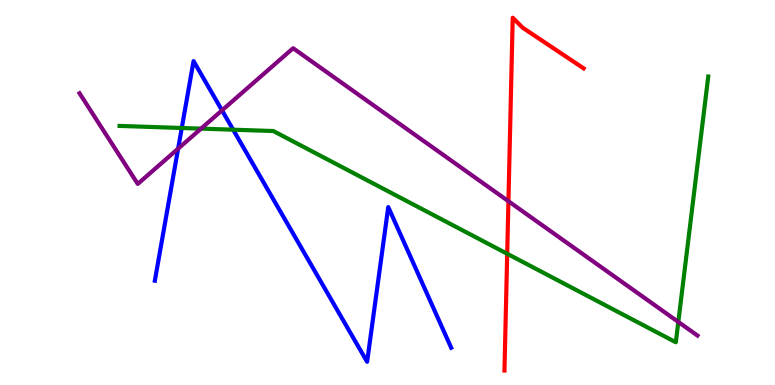[{'lines': ['blue', 'red'], 'intersections': []}, {'lines': ['green', 'red'], 'intersections': [{'x': 6.54, 'y': 3.41}]}, {'lines': ['purple', 'red'], 'intersections': [{'x': 6.56, 'y': 4.77}]}, {'lines': ['blue', 'green'], 'intersections': [{'x': 2.35, 'y': 6.68}, {'x': 3.01, 'y': 6.63}]}, {'lines': ['blue', 'purple'], 'intersections': [{'x': 2.3, 'y': 6.14}, {'x': 2.86, 'y': 7.13}]}, {'lines': ['green', 'purple'], 'intersections': [{'x': 2.59, 'y': 6.66}, {'x': 8.75, 'y': 1.64}]}]